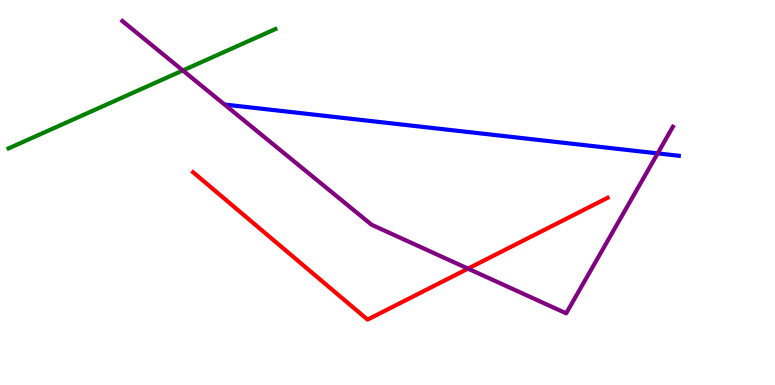[{'lines': ['blue', 'red'], 'intersections': []}, {'lines': ['green', 'red'], 'intersections': []}, {'lines': ['purple', 'red'], 'intersections': [{'x': 6.04, 'y': 3.02}]}, {'lines': ['blue', 'green'], 'intersections': []}, {'lines': ['blue', 'purple'], 'intersections': [{'x': 8.49, 'y': 6.02}]}, {'lines': ['green', 'purple'], 'intersections': [{'x': 2.36, 'y': 8.17}]}]